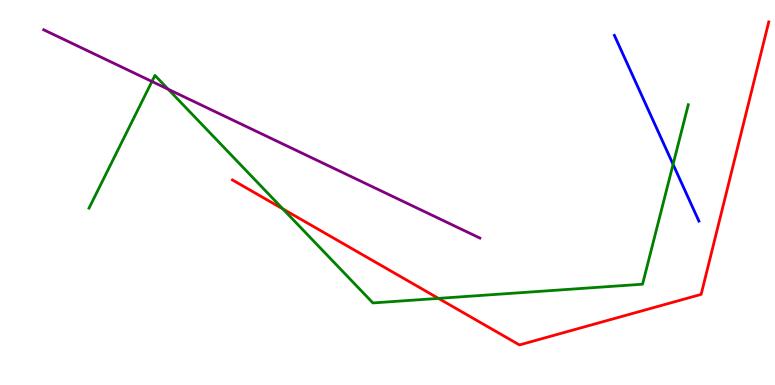[{'lines': ['blue', 'red'], 'intersections': []}, {'lines': ['green', 'red'], 'intersections': [{'x': 3.65, 'y': 4.57}, {'x': 5.66, 'y': 2.25}]}, {'lines': ['purple', 'red'], 'intersections': []}, {'lines': ['blue', 'green'], 'intersections': [{'x': 8.68, 'y': 5.73}]}, {'lines': ['blue', 'purple'], 'intersections': []}, {'lines': ['green', 'purple'], 'intersections': [{'x': 1.96, 'y': 7.88}, {'x': 2.17, 'y': 7.68}]}]